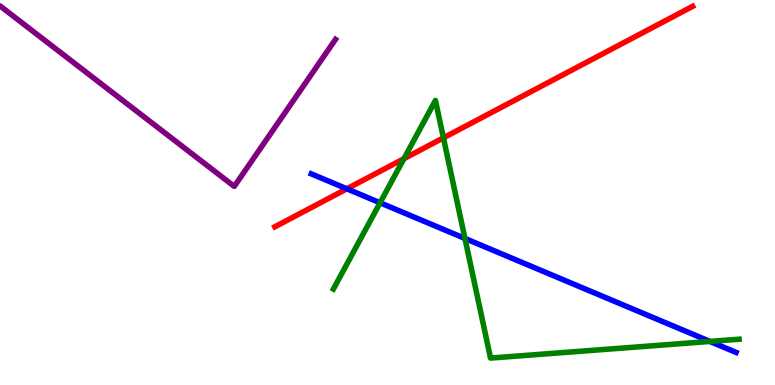[{'lines': ['blue', 'red'], 'intersections': [{'x': 4.48, 'y': 5.1}]}, {'lines': ['green', 'red'], 'intersections': [{'x': 5.21, 'y': 5.88}, {'x': 5.72, 'y': 6.42}]}, {'lines': ['purple', 'red'], 'intersections': []}, {'lines': ['blue', 'green'], 'intersections': [{'x': 4.9, 'y': 4.73}, {'x': 6.0, 'y': 3.81}, {'x': 9.16, 'y': 1.13}]}, {'lines': ['blue', 'purple'], 'intersections': []}, {'lines': ['green', 'purple'], 'intersections': []}]